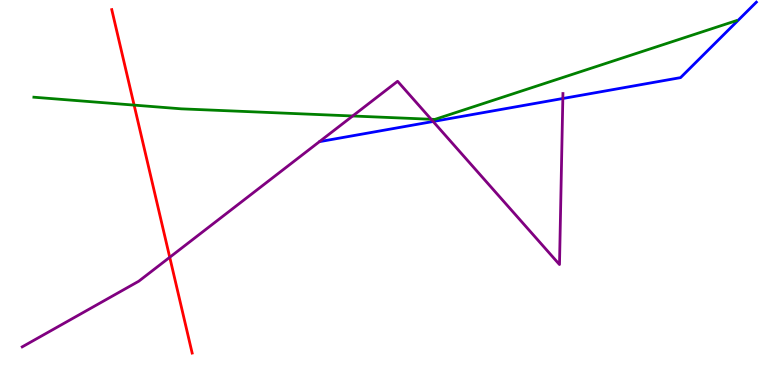[{'lines': ['blue', 'red'], 'intersections': []}, {'lines': ['green', 'red'], 'intersections': [{'x': 1.73, 'y': 7.27}]}, {'lines': ['purple', 'red'], 'intersections': [{'x': 2.19, 'y': 3.32}]}, {'lines': ['blue', 'green'], 'intersections': []}, {'lines': ['blue', 'purple'], 'intersections': [{'x': 5.59, 'y': 6.84}, {'x': 7.26, 'y': 7.44}]}, {'lines': ['green', 'purple'], 'intersections': [{'x': 4.55, 'y': 6.99}, {'x': 5.56, 'y': 6.9}]}]